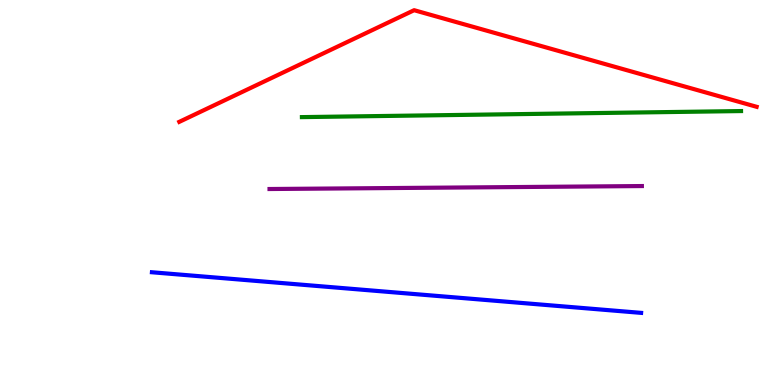[{'lines': ['blue', 'red'], 'intersections': []}, {'lines': ['green', 'red'], 'intersections': []}, {'lines': ['purple', 'red'], 'intersections': []}, {'lines': ['blue', 'green'], 'intersections': []}, {'lines': ['blue', 'purple'], 'intersections': []}, {'lines': ['green', 'purple'], 'intersections': []}]